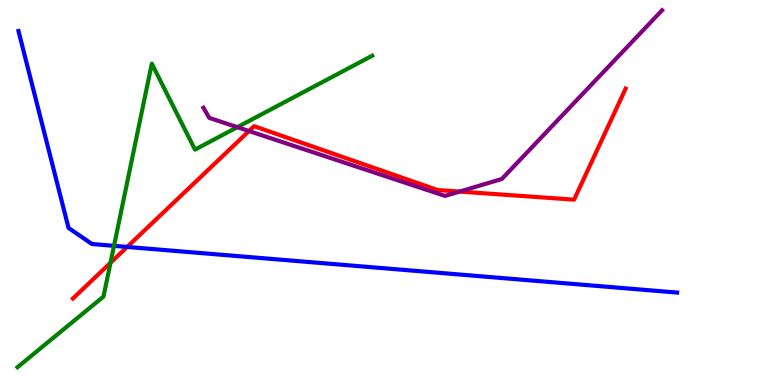[{'lines': ['blue', 'red'], 'intersections': [{'x': 1.64, 'y': 3.59}]}, {'lines': ['green', 'red'], 'intersections': [{'x': 1.43, 'y': 3.17}]}, {'lines': ['purple', 'red'], 'intersections': [{'x': 3.21, 'y': 6.6}, {'x': 5.93, 'y': 5.02}]}, {'lines': ['blue', 'green'], 'intersections': [{'x': 1.47, 'y': 3.61}]}, {'lines': ['blue', 'purple'], 'intersections': []}, {'lines': ['green', 'purple'], 'intersections': [{'x': 3.06, 'y': 6.7}]}]